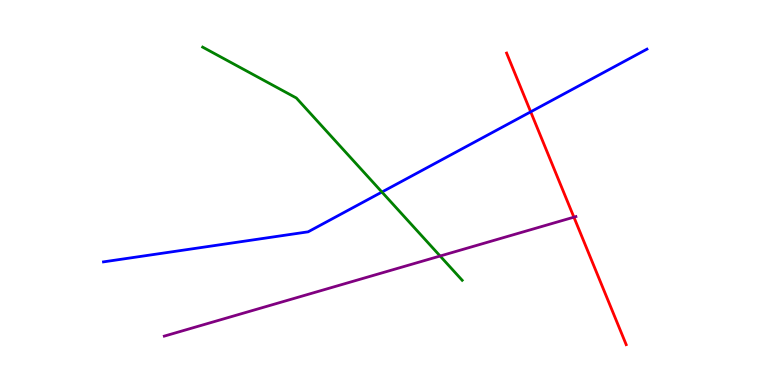[{'lines': ['blue', 'red'], 'intersections': [{'x': 6.85, 'y': 7.1}]}, {'lines': ['green', 'red'], 'intersections': []}, {'lines': ['purple', 'red'], 'intersections': [{'x': 7.41, 'y': 4.36}]}, {'lines': ['blue', 'green'], 'intersections': [{'x': 4.93, 'y': 5.01}]}, {'lines': ['blue', 'purple'], 'intersections': []}, {'lines': ['green', 'purple'], 'intersections': [{'x': 5.68, 'y': 3.35}]}]